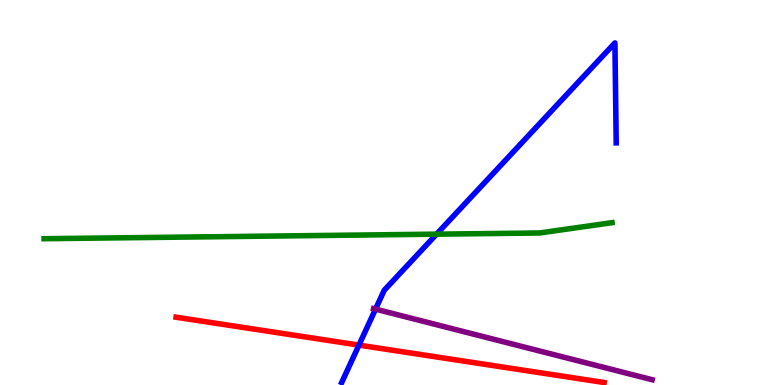[{'lines': ['blue', 'red'], 'intersections': [{'x': 4.63, 'y': 1.04}]}, {'lines': ['green', 'red'], 'intersections': []}, {'lines': ['purple', 'red'], 'intersections': []}, {'lines': ['blue', 'green'], 'intersections': [{'x': 5.63, 'y': 3.92}]}, {'lines': ['blue', 'purple'], 'intersections': [{'x': 4.85, 'y': 1.97}]}, {'lines': ['green', 'purple'], 'intersections': []}]